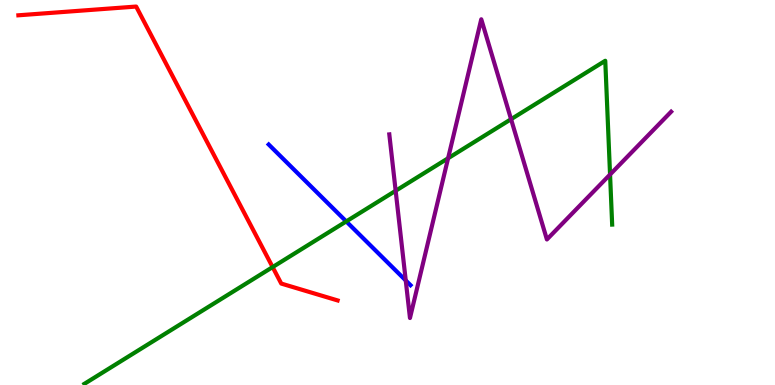[{'lines': ['blue', 'red'], 'intersections': []}, {'lines': ['green', 'red'], 'intersections': [{'x': 3.52, 'y': 3.06}]}, {'lines': ['purple', 'red'], 'intersections': []}, {'lines': ['blue', 'green'], 'intersections': [{'x': 4.47, 'y': 4.25}]}, {'lines': ['blue', 'purple'], 'intersections': [{'x': 5.24, 'y': 2.72}]}, {'lines': ['green', 'purple'], 'intersections': [{'x': 5.11, 'y': 5.04}, {'x': 5.78, 'y': 5.89}, {'x': 6.59, 'y': 6.9}, {'x': 7.87, 'y': 5.47}]}]